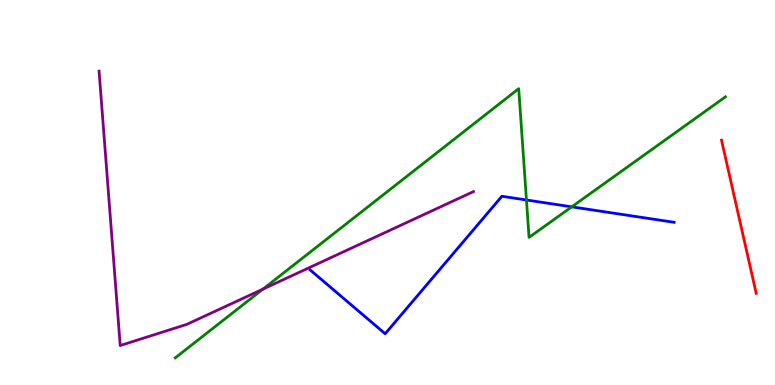[{'lines': ['blue', 'red'], 'intersections': []}, {'lines': ['green', 'red'], 'intersections': []}, {'lines': ['purple', 'red'], 'intersections': []}, {'lines': ['blue', 'green'], 'intersections': [{'x': 6.79, 'y': 4.81}, {'x': 7.38, 'y': 4.63}]}, {'lines': ['blue', 'purple'], 'intersections': []}, {'lines': ['green', 'purple'], 'intersections': [{'x': 3.39, 'y': 2.49}]}]